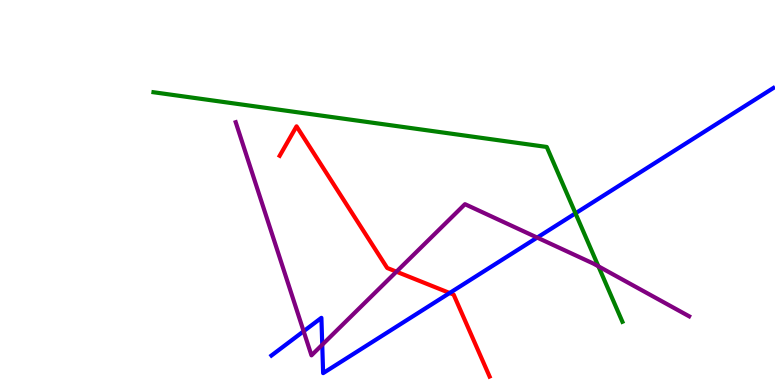[{'lines': ['blue', 'red'], 'intersections': [{'x': 5.8, 'y': 2.39}]}, {'lines': ['green', 'red'], 'intersections': []}, {'lines': ['purple', 'red'], 'intersections': [{'x': 5.12, 'y': 2.94}]}, {'lines': ['blue', 'green'], 'intersections': [{'x': 7.43, 'y': 4.46}]}, {'lines': ['blue', 'purple'], 'intersections': [{'x': 3.92, 'y': 1.4}, {'x': 4.16, 'y': 1.05}, {'x': 6.93, 'y': 3.83}]}, {'lines': ['green', 'purple'], 'intersections': [{'x': 7.72, 'y': 3.08}]}]